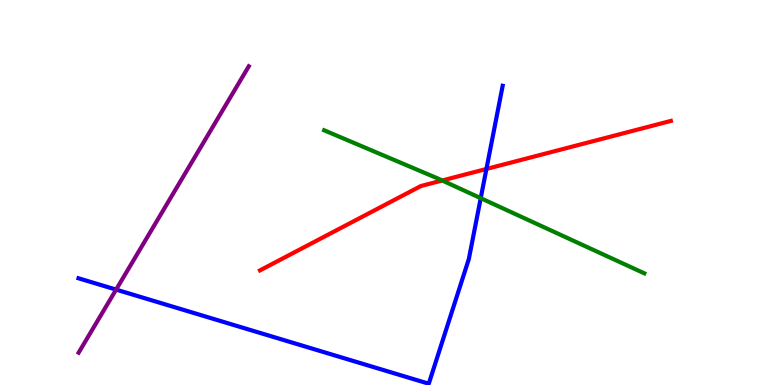[{'lines': ['blue', 'red'], 'intersections': [{'x': 6.28, 'y': 5.61}]}, {'lines': ['green', 'red'], 'intersections': [{'x': 5.71, 'y': 5.31}]}, {'lines': ['purple', 'red'], 'intersections': []}, {'lines': ['blue', 'green'], 'intersections': [{'x': 6.2, 'y': 4.85}]}, {'lines': ['blue', 'purple'], 'intersections': [{'x': 1.5, 'y': 2.48}]}, {'lines': ['green', 'purple'], 'intersections': []}]